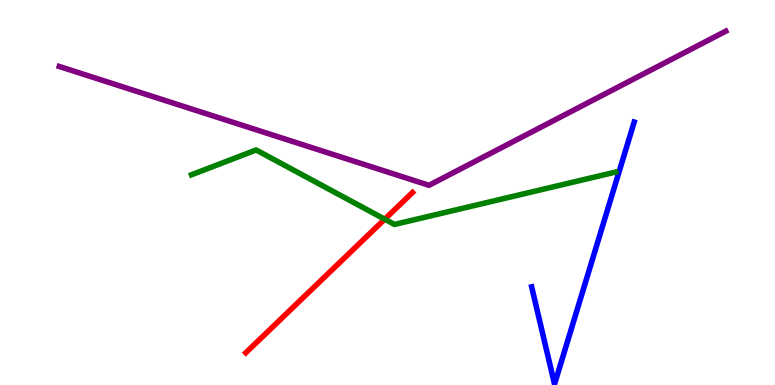[{'lines': ['blue', 'red'], 'intersections': []}, {'lines': ['green', 'red'], 'intersections': [{'x': 4.96, 'y': 4.31}]}, {'lines': ['purple', 'red'], 'intersections': []}, {'lines': ['blue', 'green'], 'intersections': []}, {'lines': ['blue', 'purple'], 'intersections': []}, {'lines': ['green', 'purple'], 'intersections': []}]